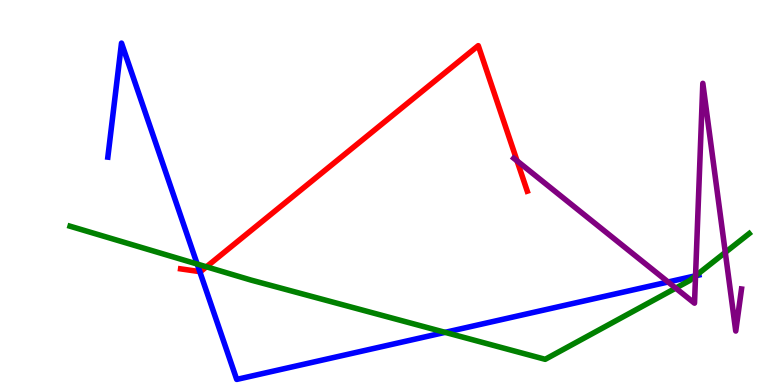[{'lines': ['blue', 'red'], 'intersections': [{'x': 2.58, 'y': 2.94}]}, {'lines': ['green', 'red'], 'intersections': [{'x': 2.66, 'y': 3.07}]}, {'lines': ['purple', 'red'], 'intersections': [{'x': 6.67, 'y': 5.82}]}, {'lines': ['blue', 'green'], 'intersections': [{'x': 2.54, 'y': 3.14}, {'x': 5.74, 'y': 1.37}, {'x': 8.98, 'y': 2.84}]}, {'lines': ['blue', 'purple'], 'intersections': [{'x': 8.62, 'y': 2.68}, {'x': 8.97, 'y': 2.84}]}, {'lines': ['green', 'purple'], 'intersections': [{'x': 8.72, 'y': 2.52}, {'x': 8.97, 'y': 2.83}, {'x': 9.36, 'y': 3.44}]}]